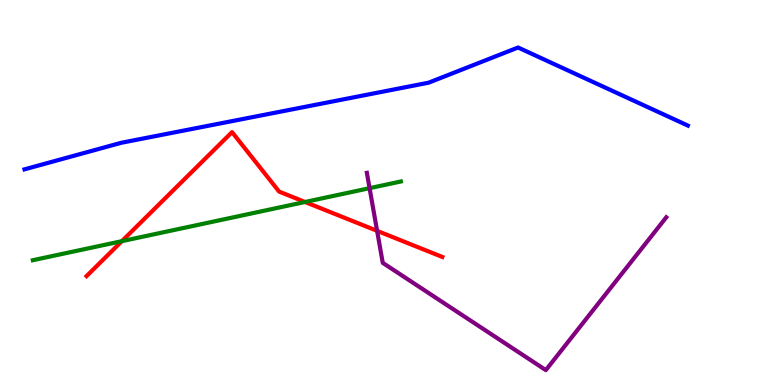[{'lines': ['blue', 'red'], 'intersections': []}, {'lines': ['green', 'red'], 'intersections': [{'x': 1.57, 'y': 3.74}, {'x': 3.94, 'y': 4.75}]}, {'lines': ['purple', 'red'], 'intersections': [{'x': 4.87, 'y': 4.0}]}, {'lines': ['blue', 'green'], 'intersections': []}, {'lines': ['blue', 'purple'], 'intersections': []}, {'lines': ['green', 'purple'], 'intersections': [{'x': 4.77, 'y': 5.11}]}]